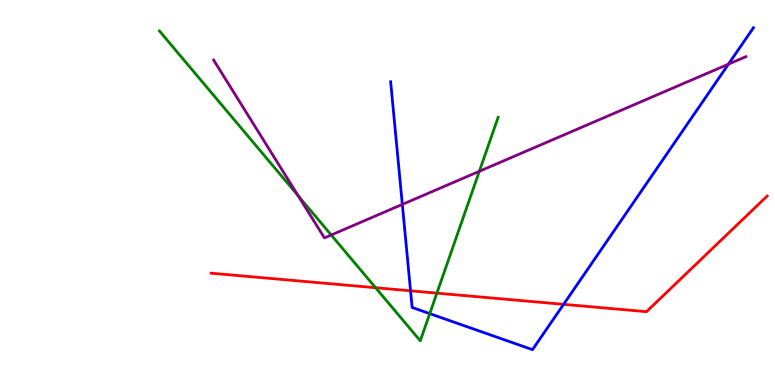[{'lines': ['blue', 'red'], 'intersections': [{'x': 5.3, 'y': 2.45}, {'x': 7.27, 'y': 2.09}]}, {'lines': ['green', 'red'], 'intersections': [{'x': 4.85, 'y': 2.53}, {'x': 5.64, 'y': 2.39}]}, {'lines': ['purple', 'red'], 'intersections': []}, {'lines': ['blue', 'green'], 'intersections': [{'x': 5.55, 'y': 1.85}]}, {'lines': ['blue', 'purple'], 'intersections': [{'x': 5.19, 'y': 4.69}, {'x': 9.4, 'y': 8.33}]}, {'lines': ['green', 'purple'], 'intersections': [{'x': 3.85, 'y': 4.92}, {'x': 4.27, 'y': 3.9}, {'x': 6.18, 'y': 5.55}]}]